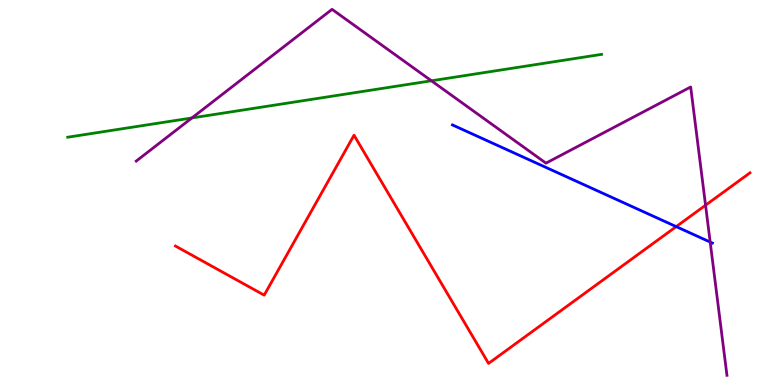[{'lines': ['blue', 'red'], 'intersections': [{'x': 8.73, 'y': 4.11}]}, {'lines': ['green', 'red'], 'intersections': []}, {'lines': ['purple', 'red'], 'intersections': [{'x': 9.1, 'y': 4.67}]}, {'lines': ['blue', 'green'], 'intersections': []}, {'lines': ['blue', 'purple'], 'intersections': [{'x': 9.16, 'y': 3.71}]}, {'lines': ['green', 'purple'], 'intersections': [{'x': 2.48, 'y': 6.94}, {'x': 5.57, 'y': 7.9}]}]